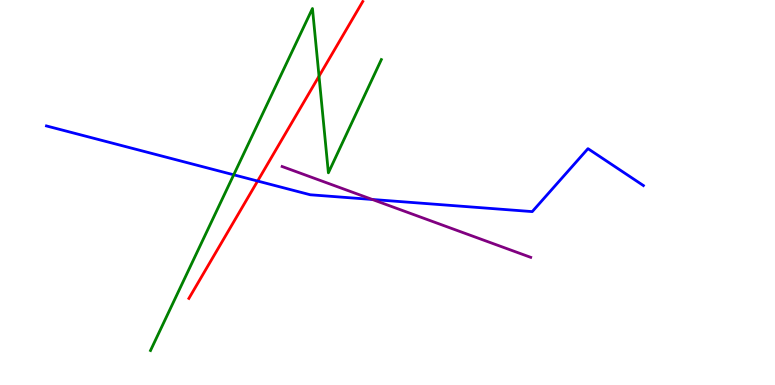[{'lines': ['blue', 'red'], 'intersections': [{'x': 3.32, 'y': 5.3}]}, {'lines': ['green', 'red'], 'intersections': [{'x': 4.12, 'y': 8.02}]}, {'lines': ['purple', 'red'], 'intersections': []}, {'lines': ['blue', 'green'], 'intersections': [{'x': 3.02, 'y': 5.46}]}, {'lines': ['blue', 'purple'], 'intersections': [{'x': 4.8, 'y': 4.82}]}, {'lines': ['green', 'purple'], 'intersections': []}]